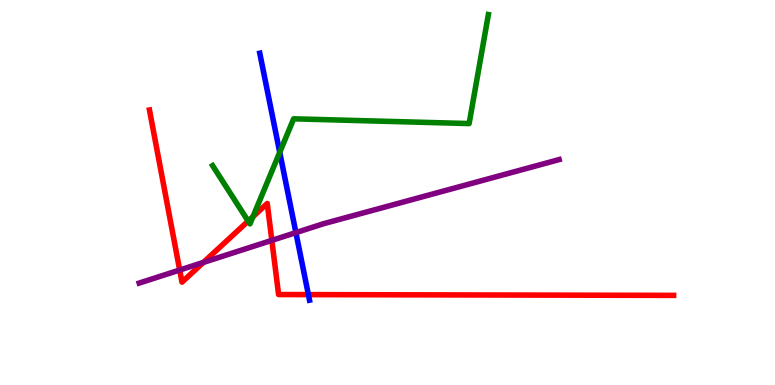[{'lines': ['blue', 'red'], 'intersections': [{'x': 3.98, 'y': 2.35}]}, {'lines': ['green', 'red'], 'intersections': [{'x': 3.2, 'y': 4.26}, {'x': 3.26, 'y': 4.37}]}, {'lines': ['purple', 'red'], 'intersections': [{'x': 2.32, 'y': 2.99}, {'x': 2.62, 'y': 3.18}, {'x': 3.51, 'y': 3.76}]}, {'lines': ['blue', 'green'], 'intersections': [{'x': 3.61, 'y': 6.04}]}, {'lines': ['blue', 'purple'], 'intersections': [{'x': 3.82, 'y': 3.96}]}, {'lines': ['green', 'purple'], 'intersections': []}]